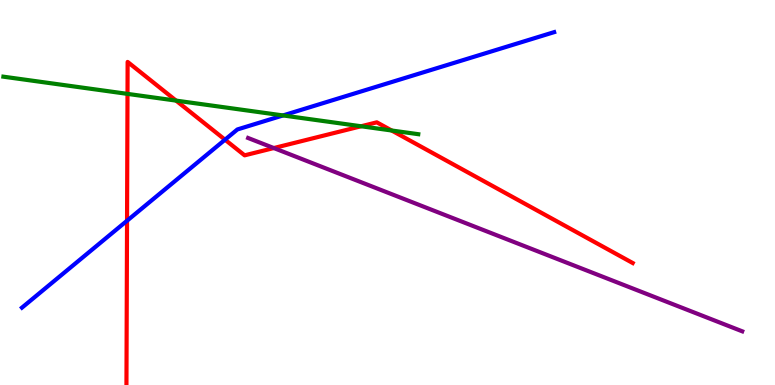[{'lines': ['blue', 'red'], 'intersections': [{'x': 1.64, 'y': 4.27}, {'x': 2.9, 'y': 6.37}]}, {'lines': ['green', 'red'], 'intersections': [{'x': 1.65, 'y': 7.56}, {'x': 2.27, 'y': 7.39}, {'x': 4.66, 'y': 6.72}, {'x': 5.05, 'y': 6.61}]}, {'lines': ['purple', 'red'], 'intersections': [{'x': 3.53, 'y': 6.15}]}, {'lines': ['blue', 'green'], 'intersections': [{'x': 3.65, 'y': 7.0}]}, {'lines': ['blue', 'purple'], 'intersections': []}, {'lines': ['green', 'purple'], 'intersections': []}]